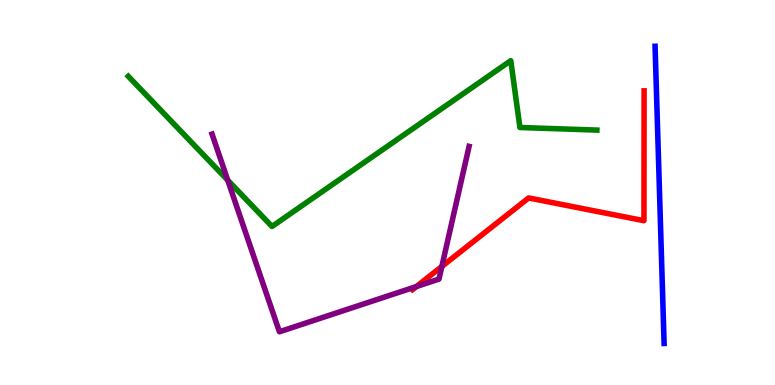[{'lines': ['blue', 'red'], 'intersections': []}, {'lines': ['green', 'red'], 'intersections': []}, {'lines': ['purple', 'red'], 'intersections': [{'x': 5.37, 'y': 2.56}, {'x': 5.7, 'y': 3.08}]}, {'lines': ['blue', 'green'], 'intersections': []}, {'lines': ['blue', 'purple'], 'intersections': []}, {'lines': ['green', 'purple'], 'intersections': [{'x': 2.94, 'y': 5.32}]}]